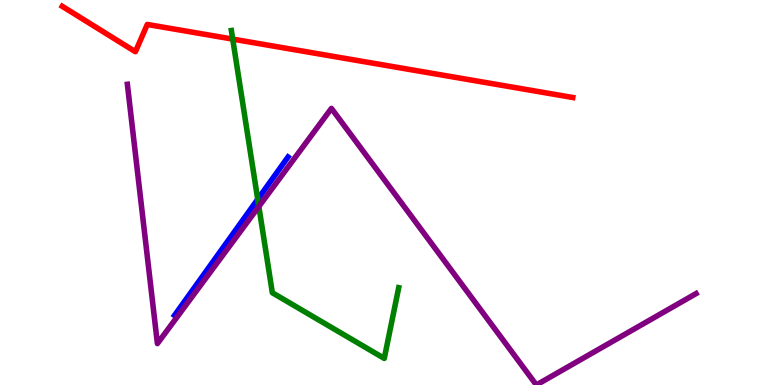[{'lines': ['blue', 'red'], 'intersections': []}, {'lines': ['green', 'red'], 'intersections': [{'x': 3.0, 'y': 8.98}]}, {'lines': ['purple', 'red'], 'intersections': []}, {'lines': ['blue', 'green'], 'intersections': [{'x': 3.33, 'y': 4.82}]}, {'lines': ['blue', 'purple'], 'intersections': []}, {'lines': ['green', 'purple'], 'intersections': [{'x': 3.34, 'y': 4.64}]}]